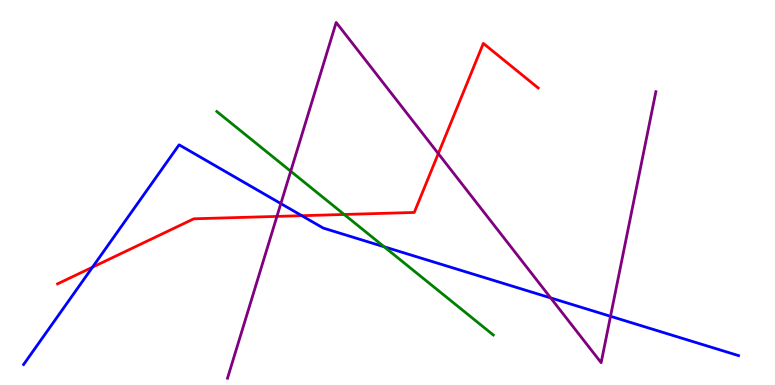[{'lines': ['blue', 'red'], 'intersections': [{'x': 1.19, 'y': 3.06}, {'x': 3.89, 'y': 4.4}]}, {'lines': ['green', 'red'], 'intersections': [{'x': 4.44, 'y': 4.43}]}, {'lines': ['purple', 'red'], 'intersections': [{'x': 3.57, 'y': 4.38}, {'x': 5.66, 'y': 6.01}]}, {'lines': ['blue', 'green'], 'intersections': [{'x': 4.96, 'y': 3.59}]}, {'lines': ['blue', 'purple'], 'intersections': [{'x': 3.62, 'y': 4.71}, {'x': 7.11, 'y': 2.26}, {'x': 7.88, 'y': 1.78}]}, {'lines': ['green', 'purple'], 'intersections': [{'x': 3.75, 'y': 5.55}]}]